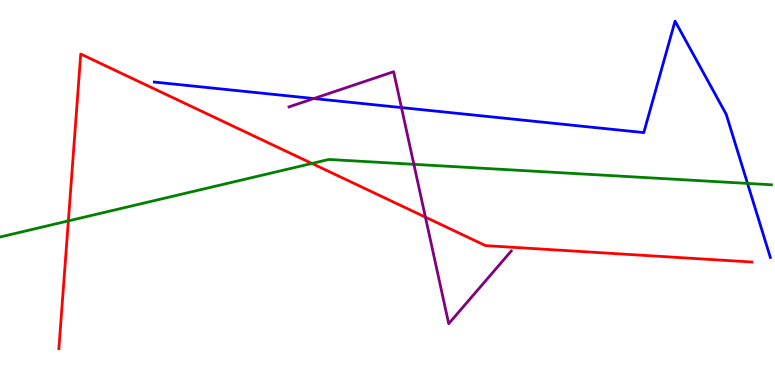[{'lines': ['blue', 'red'], 'intersections': []}, {'lines': ['green', 'red'], 'intersections': [{'x': 0.882, 'y': 4.26}, {'x': 4.02, 'y': 5.75}]}, {'lines': ['purple', 'red'], 'intersections': [{'x': 5.49, 'y': 4.36}]}, {'lines': ['blue', 'green'], 'intersections': [{'x': 9.65, 'y': 5.24}]}, {'lines': ['blue', 'purple'], 'intersections': [{'x': 4.05, 'y': 7.44}, {'x': 5.18, 'y': 7.21}]}, {'lines': ['green', 'purple'], 'intersections': [{'x': 5.34, 'y': 5.73}]}]